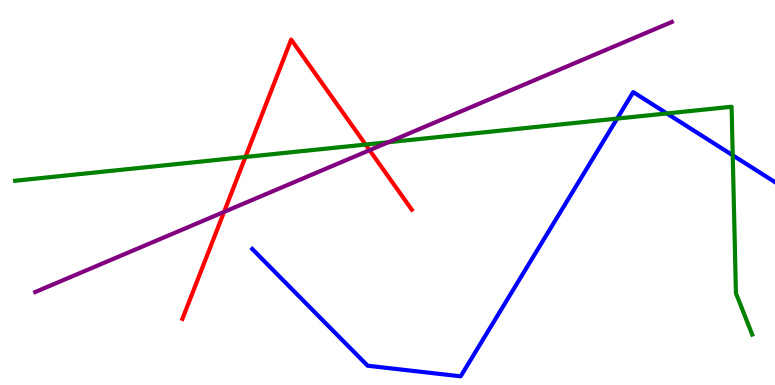[{'lines': ['blue', 'red'], 'intersections': []}, {'lines': ['green', 'red'], 'intersections': [{'x': 3.17, 'y': 5.92}, {'x': 4.72, 'y': 6.25}]}, {'lines': ['purple', 'red'], 'intersections': [{'x': 2.89, 'y': 4.5}, {'x': 4.77, 'y': 6.1}]}, {'lines': ['blue', 'green'], 'intersections': [{'x': 7.96, 'y': 6.92}, {'x': 8.6, 'y': 7.05}, {'x': 9.45, 'y': 5.97}]}, {'lines': ['blue', 'purple'], 'intersections': []}, {'lines': ['green', 'purple'], 'intersections': [{'x': 5.01, 'y': 6.31}]}]